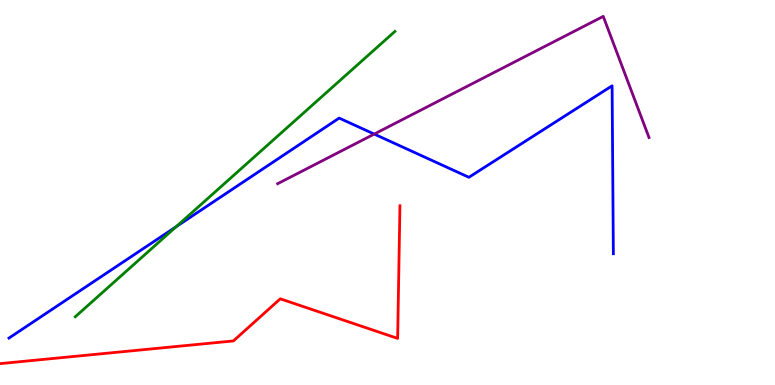[{'lines': ['blue', 'red'], 'intersections': []}, {'lines': ['green', 'red'], 'intersections': []}, {'lines': ['purple', 'red'], 'intersections': []}, {'lines': ['blue', 'green'], 'intersections': [{'x': 2.27, 'y': 4.11}]}, {'lines': ['blue', 'purple'], 'intersections': [{'x': 4.83, 'y': 6.52}]}, {'lines': ['green', 'purple'], 'intersections': []}]